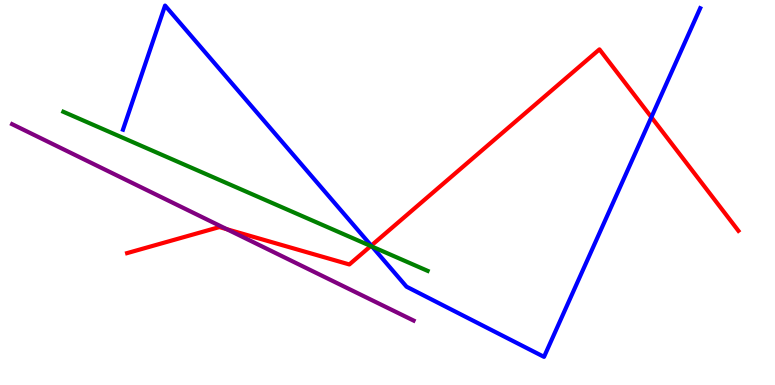[{'lines': ['blue', 'red'], 'intersections': [{'x': 4.79, 'y': 3.62}, {'x': 8.4, 'y': 6.96}]}, {'lines': ['green', 'red'], 'intersections': [{'x': 4.78, 'y': 3.61}]}, {'lines': ['purple', 'red'], 'intersections': [{'x': 2.93, 'y': 4.05}]}, {'lines': ['blue', 'green'], 'intersections': [{'x': 4.8, 'y': 3.59}]}, {'lines': ['blue', 'purple'], 'intersections': []}, {'lines': ['green', 'purple'], 'intersections': []}]